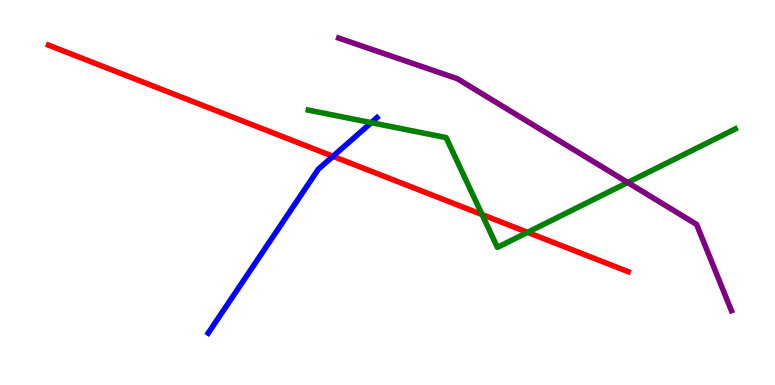[{'lines': ['blue', 'red'], 'intersections': [{'x': 4.3, 'y': 5.94}]}, {'lines': ['green', 'red'], 'intersections': [{'x': 6.22, 'y': 4.43}, {'x': 6.81, 'y': 3.97}]}, {'lines': ['purple', 'red'], 'intersections': []}, {'lines': ['blue', 'green'], 'intersections': [{'x': 4.79, 'y': 6.81}]}, {'lines': ['blue', 'purple'], 'intersections': []}, {'lines': ['green', 'purple'], 'intersections': [{'x': 8.1, 'y': 5.26}]}]